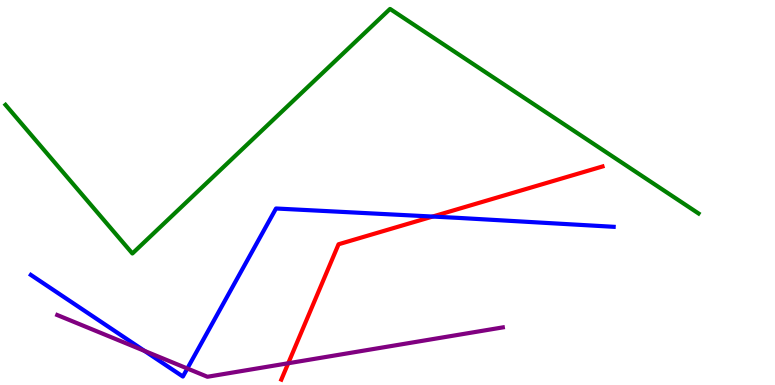[{'lines': ['blue', 'red'], 'intersections': [{'x': 5.58, 'y': 4.38}]}, {'lines': ['green', 'red'], 'intersections': []}, {'lines': ['purple', 'red'], 'intersections': [{'x': 3.72, 'y': 0.565}]}, {'lines': ['blue', 'green'], 'intersections': []}, {'lines': ['blue', 'purple'], 'intersections': [{'x': 1.87, 'y': 0.885}, {'x': 2.42, 'y': 0.428}]}, {'lines': ['green', 'purple'], 'intersections': []}]